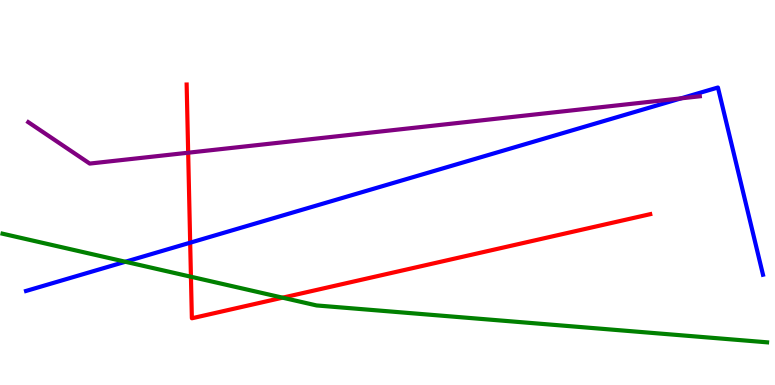[{'lines': ['blue', 'red'], 'intersections': [{'x': 2.45, 'y': 3.7}]}, {'lines': ['green', 'red'], 'intersections': [{'x': 2.46, 'y': 2.81}, {'x': 3.65, 'y': 2.27}]}, {'lines': ['purple', 'red'], 'intersections': [{'x': 2.43, 'y': 6.03}]}, {'lines': ['blue', 'green'], 'intersections': [{'x': 1.62, 'y': 3.2}]}, {'lines': ['blue', 'purple'], 'intersections': [{'x': 8.79, 'y': 7.45}]}, {'lines': ['green', 'purple'], 'intersections': []}]